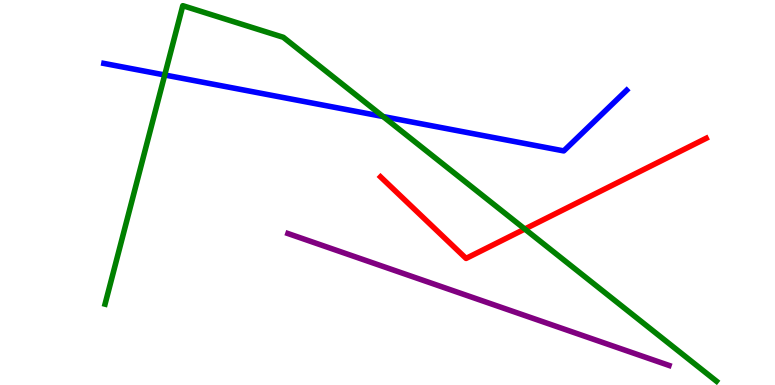[{'lines': ['blue', 'red'], 'intersections': []}, {'lines': ['green', 'red'], 'intersections': [{'x': 6.77, 'y': 4.05}]}, {'lines': ['purple', 'red'], 'intersections': []}, {'lines': ['blue', 'green'], 'intersections': [{'x': 2.13, 'y': 8.05}, {'x': 4.94, 'y': 6.97}]}, {'lines': ['blue', 'purple'], 'intersections': []}, {'lines': ['green', 'purple'], 'intersections': []}]